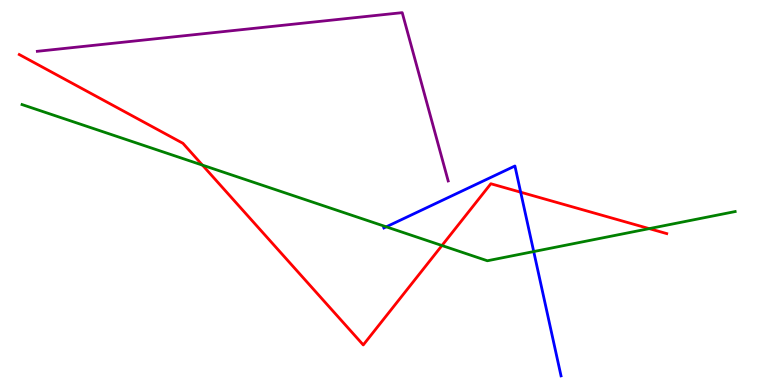[{'lines': ['blue', 'red'], 'intersections': [{'x': 6.72, 'y': 5.01}]}, {'lines': ['green', 'red'], 'intersections': [{'x': 2.61, 'y': 5.71}, {'x': 5.7, 'y': 3.62}, {'x': 8.38, 'y': 4.06}]}, {'lines': ['purple', 'red'], 'intersections': []}, {'lines': ['blue', 'green'], 'intersections': [{'x': 4.98, 'y': 4.11}, {'x': 6.89, 'y': 3.47}]}, {'lines': ['blue', 'purple'], 'intersections': []}, {'lines': ['green', 'purple'], 'intersections': []}]